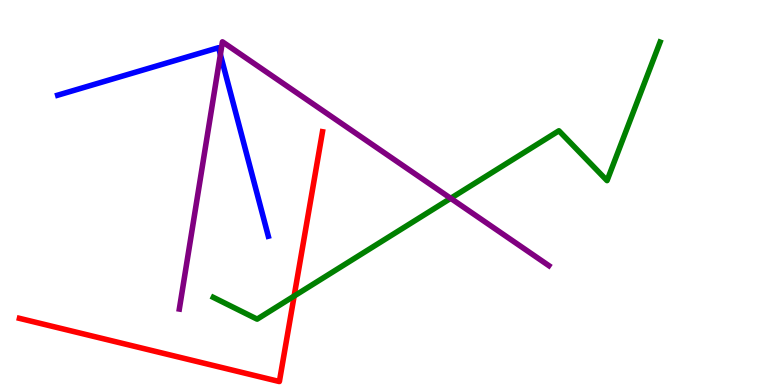[{'lines': ['blue', 'red'], 'intersections': []}, {'lines': ['green', 'red'], 'intersections': [{'x': 3.8, 'y': 2.31}]}, {'lines': ['purple', 'red'], 'intersections': []}, {'lines': ['blue', 'green'], 'intersections': []}, {'lines': ['blue', 'purple'], 'intersections': [{'x': 2.84, 'y': 8.58}]}, {'lines': ['green', 'purple'], 'intersections': [{'x': 5.82, 'y': 4.85}]}]